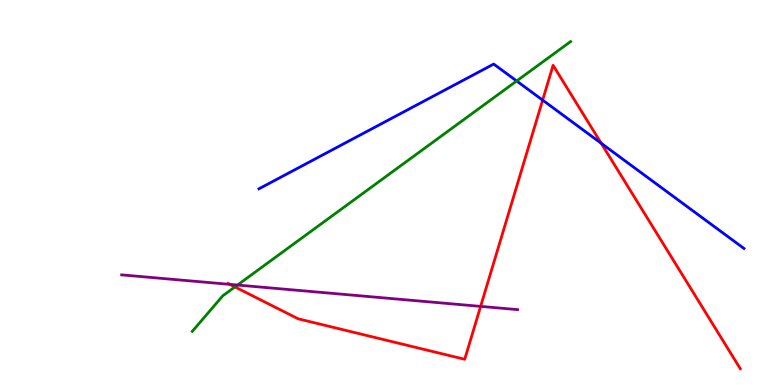[{'lines': ['blue', 'red'], 'intersections': [{'x': 7.0, 'y': 7.4}, {'x': 7.76, 'y': 6.28}]}, {'lines': ['green', 'red'], 'intersections': [{'x': 3.03, 'y': 2.55}]}, {'lines': ['purple', 'red'], 'intersections': [{'x': 2.97, 'y': 2.61}, {'x': 6.2, 'y': 2.04}]}, {'lines': ['blue', 'green'], 'intersections': [{'x': 6.67, 'y': 7.9}]}, {'lines': ['blue', 'purple'], 'intersections': []}, {'lines': ['green', 'purple'], 'intersections': [{'x': 3.06, 'y': 2.6}]}]